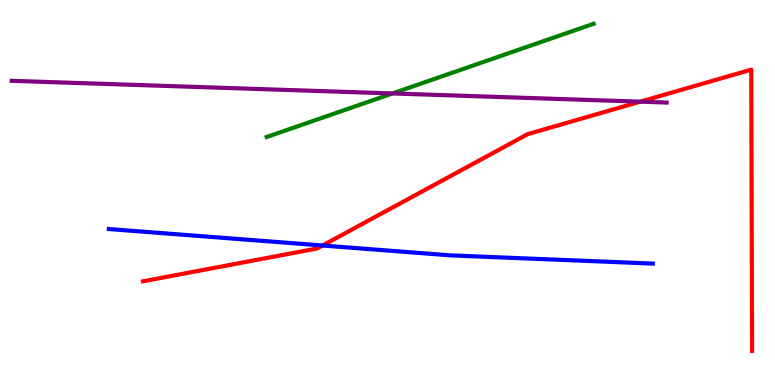[{'lines': ['blue', 'red'], 'intersections': [{'x': 4.16, 'y': 3.62}]}, {'lines': ['green', 'red'], 'intersections': []}, {'lines': ['purple', 'red'], 'intersections': [{'x': 8.26, 'y': 7.36}]}, {'lines': ['blue', 'green'], 'intersections': []}, {'lines': ['blue', 'purple'], 'intersections': []}, {'lines': ['green', 'purple'], 'intersections': [{'x': 5.06, 'y': 7.57}]}]